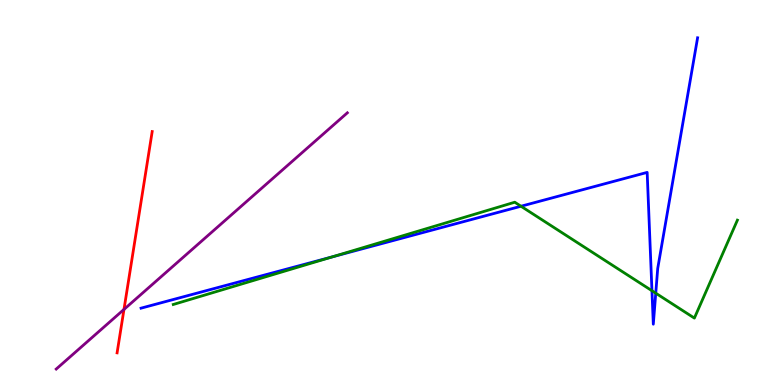[{'lines': ['blue', 'red'], 'intersections': []}, {'lines': ['green', 'red'], 'intersections': []}, {'lines': ['purple', 'red'], 'intersections': [{'x': 1.6, 'y': 1.96}]}, {'lines': ['blue', 'green'], 'intersections': [{'x': 4.29, 'y': 3.33}, {'x': 6.72, 'y': 4.64}, {'x': 8.41, 'y': 2.45}, {'x': 8.46, 'y': 2.38}]}, {'lines': ['blue', 'purple'], 'intersections': []}, {'lines': ['green', 'purple'], 'intersections': []}]